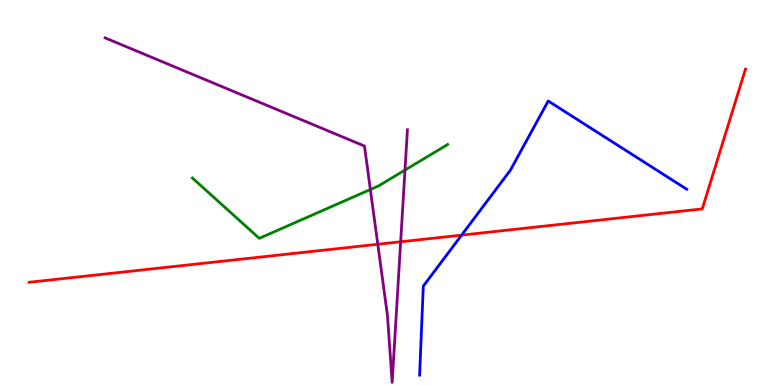[{'lines': ['blue', 'red'], 'intersections': [{'x': 5.96, 'y': 3.89}]}, {'lines': ['green', 'red'], 'intersections': []}, {'lines': ['purple', 'red'], 'intersections': [{'x': 4.87, 'y': 3.66}, {'x': 5.17, 'y': 3.72}]}, {'lines': ['blue', 'green'], 'intersections': []}, {'lines': ['blue', 'purple'], 'intersections': []}, {'lines': ['green', 'purple'], 'intersections': [{'x': 4.78, 'y': 5.08}, {'x': 5.23, 'y': 5.58}]}]